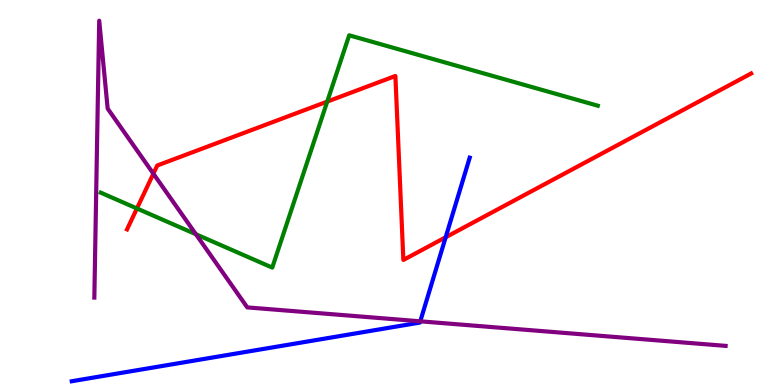[{'lines': ['blue', 'red'], 'intersections': [{'x': 5.75, 'y': 3.84}]}, {'lines': ['green', 'red'], 'intersections': [{'x': 1.77, 'y': 4.59}, {'x': 4.22, 'y': 7.36}]}, {'lines': ['purple', 'red'], 'intersections': [{'x': 1.98, 'y': 5.49}]}, {'lines': ['blue', 'green'], 'intersections': []}, {'lines': ['blue', 'purple'], 'intersections': [{'x': 5.42, 'y': 1.65}]}, {'lines': ['green', 'purple'], 'intersections': [{'x': 2.53, 'y': 3.92}]}]